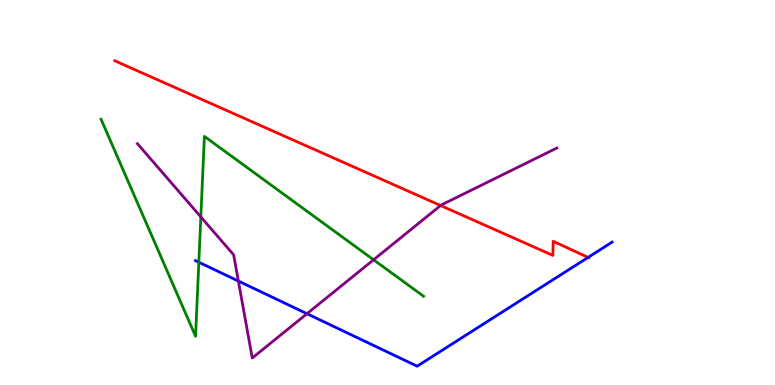[{'lines': ['blue', 'red'], 'intersections': [{'x': 7.59, 'y': 3.31}]}, {'lines': ['green', 'red'], 'intersections': []}, {'lines': ['purple', 'red'], 'intersections': [{'x': 5.69, 'y': 4.66}]}, {'lines': ['blue', 'green'], 'intersections': [{'x': 2.57, 'y': 3.19}]}, {'lines': ['blue', 'purple'], 'intersections': [{'x': 3.08, 'y': 2.7}, {'x': 3.96, 'y': 1.85}]}, {'lines': ['green', 'purple'], 'intersections': [{'x': 2.59, 'y': 4.37}, {'x': 4.82, 'y': 3.25}]}]